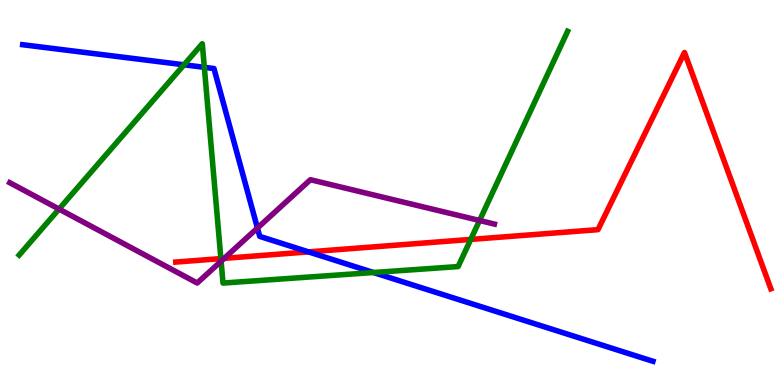[{'lines': ['blue', 'red'], 'intersections': [{'x': 3.98, 'y': 3.46}]}, {'lines': ['green', 'red'], 'intersections': [{'x': 2.85, 'y': 3.28}, {'x': 6.07, 'y': 3.78}]}, {'lines': ['purple', 'red'], 'intersections': [{'x': 2.89, 'y': 3.29}]}, {'lines': ['blue', 'green'], 'intersections': [{'x': 2.37, 'y': 8.32}, {'x': 2.64, 'y': 8.25}, {'x': 4.82, 'y': 2.92}]}, {'lines': ['blue', 'purple'], 'intersections': [{'x': 3.32, 'y': 4.08}]}, {'lines': ['green', 'purple'], 'intersections': [{'x': 0.762, 'y': 4.57}, {'x': 2.85, 'y': 3.22}, {'x': 6.19, 'y': 4.27}]}]